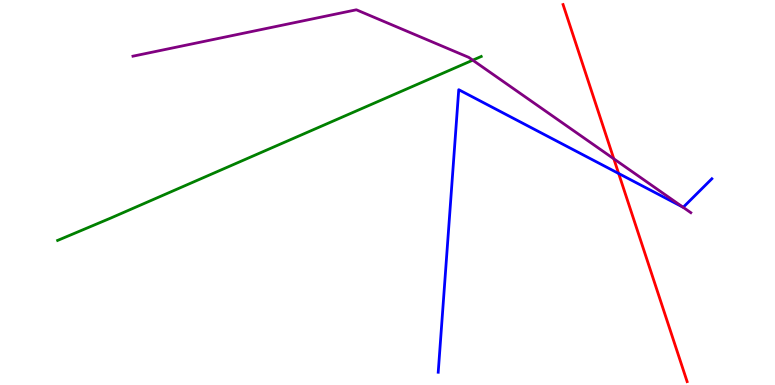[{'lines': ['blue', 'red'], 'intersections': [{'x': 7.98, 'y': 5.49}]}, {'lines': ['green', 'red'], 'intersections': []}, {'lines': ['purple', 'red'], 'intersections': [{'x': 7.92, 'y': 5.87}]}, {'lines': ['blue', 'green'], 'intersections': []}, {'lines': ['blue', 'purple'], 'intersections': [{'x': 8.81, 'y': 4.62}]}, {'lines': ['green', 'purple'], 'intersections': [{'x': 6.1, 'y': 8.44}]}]